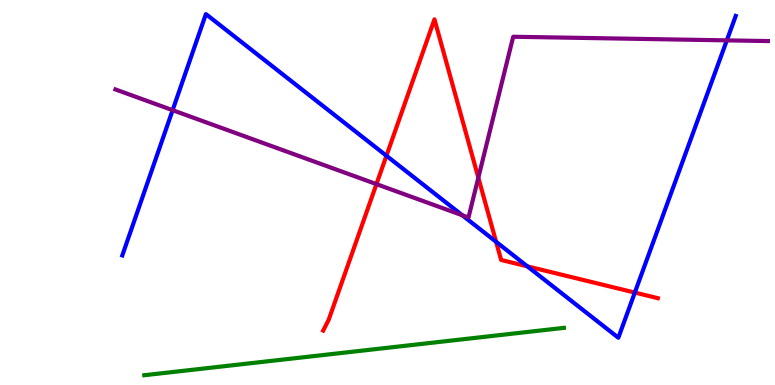[{'lines': ['blue', 'red'], 'intersections': [{'x': 4.99, 'y': 5.95}, {'x': 6.4, 'y': 3.72}, {'x': 6.81, 'y': 3.08}, {'x': 8.19, 'y': 2.4}]}, {'lines': ['green', 'red'], 'intersections': []}, {'lines': ['purple', 'red'], 'intersections': [{'x': 4.86, 'y': 5.22}, {'x': 6.17, 'y': 5.38}]}, {'lines': ['blue', 'green'], 'intersections': []}, {'lines': ['blue', 'purple'], 'intersections': [{'x': 2.23, 'y': 7.14}, {'x': 5.96, 'y': 4.41}, {'x': 9.38, 'y': 8.95}]}, {'lines': ['green', 'purple'], 'intersections': []}]